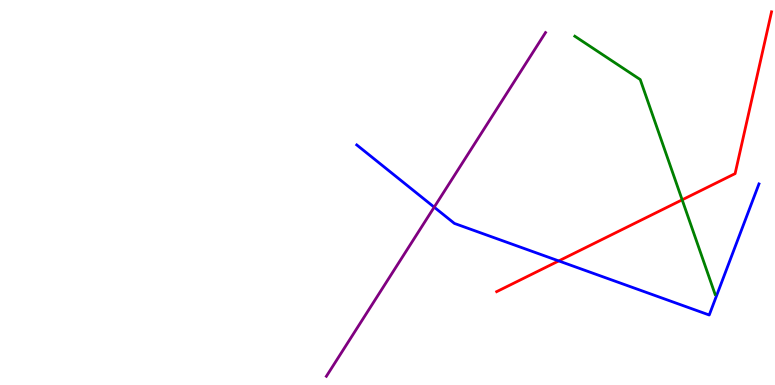[{'lines': ['blue', 'red'], 'intersections': [{'x': 7.21, 'y': 3.22}]}, {'lines': ['green', 'red'], 'intersections': [{'x': 8.8, 'y': 4.81}]}, {'lines': ['purple', 'red'], 'intersections': []}, {'lines': ['blue', 'green'], 'intersections': []}, {'lines': ['blue', 'purple'], 'intersections': [{'x': 5.6, 'y': 4.62}]}, {'lines': ['green', 'purple'], 'intersections': []}]